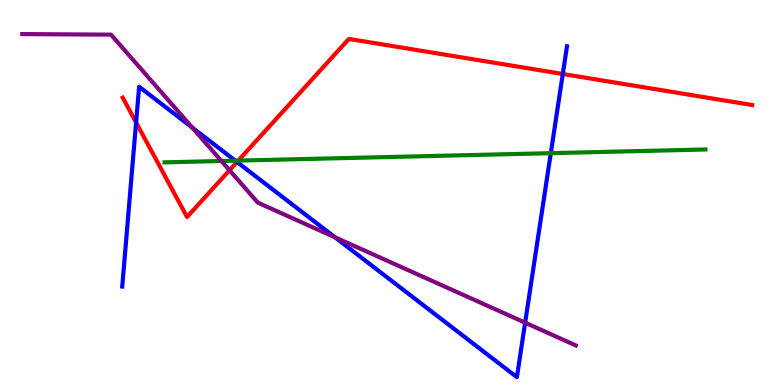[{'lines': ['blue', 'red'], 'intersections': [{'x': 1.76, 'y': 6.82}, {'x': 3.06, 'y': 5.79}, {'x': 7.26, 'y': 8.08}]}, {'lines': ['green', 'red'], 'intersections': [{'x': 3.07, 'y': 5.83}]}, {'lines': ['purple', 'red'], 'intersections': [{'x': 2.96, 'y': 5.58}]}, {'lines': ['blue', 'green'], 'intersections': [{'x': 3.04, 'y': 5.83}, {'x': 7.11, 'y': 6.02}]}, {'lines': ['blue', 'purple'], 'intersections': [{'x': 2.48, 'y': 6.69}, {'x': 4.32, 'y': 3.84}, {'x': 6.78, 'y': 1.62}]}, {'lines': ['green', 'purple'], 'intersections': [{'x': 2.86, 'y': 5.82}]}]